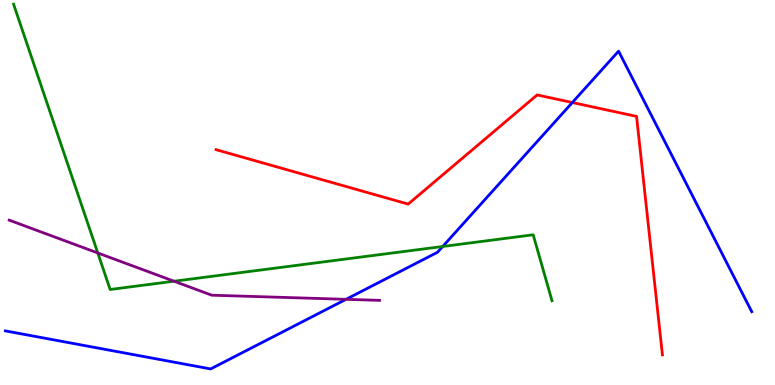[{'lines': ['blue', 'red'], 'intersections': [{'x': 7.38, 'y': 7.34}]}, {'lines': ['green', 'red'], 'intersections': []}, {'lines': ['purple', 'red'], 'intersections': []}, {'lines': ['blue', 'green'], 'intersections': [{'x': 5.71, 'y': 3.6}]}, {'lines': ['blue', 'purple'], 'intersections': [{'x': 4.46, 'y': 2.23}]}, {'lines': ['green', 'purple'], 'intersections': [{'x': 1.26, 'y': 3.43}, {'x': 2.25, 'y': 2.7}]}]